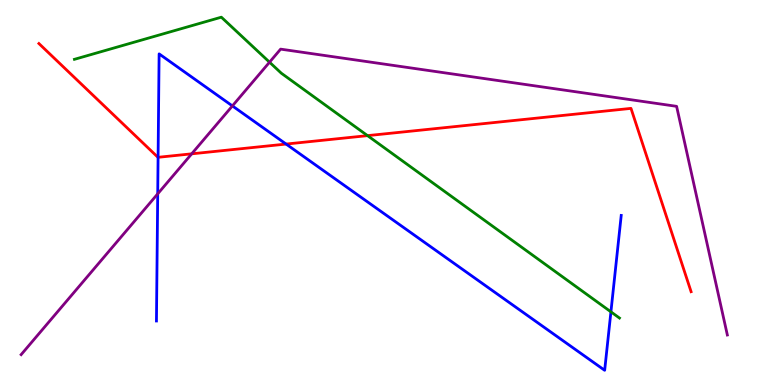[{'lines': ['blue', 'red'], 'intersections': [{'x': 2.04, 'y': 5.91}, {'x': 3.69, 'y': 6.26}]}, {'lines': ['green', 'red'], 'intersections': [{'x': 4.74, 'y': 6.48}]}, {'lines': ['purple', 'red'], 'intersections': [{'x': 2.47, 'y': 6.0}]}, {'lines': ['blue', 'green'], 'intersections': [{'x': 7.88, 'y': 1.9}]}, {'lines': ['blue', 'purple'], 'intersections': [{'x': 2.04, 'y': 4.97}, {'x': 3.0, 'y': 7.25}]}, {'lines': ['green', 'purple'], 'intersections': [{'x': 3.48, 'y': 8.38}]}]